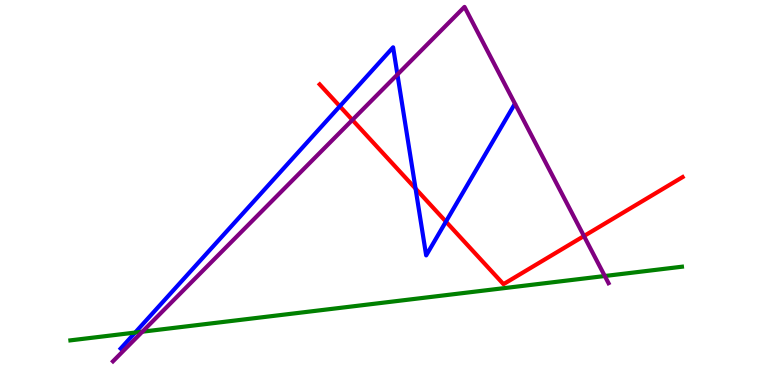[{'lines': ['blue', 'red'], 'intersections': [{'x': 4.38, 'y': 7.24}, {'x': 5.36, 'y': 5.1}, {'x': 5.75, 'y': 4.24}]}, {'lines': ['green', 'red'], 'intersections': []}, {'lines': ['purple', 'red'], 'intersections': [{'x': 4.55, 'y': 6.88}, {'x': 7.53, 'y': 3.87}]}, {'lines': ['blue', 'green'], 'intersections': [{'x': 1.74, 'y': 1.36}]}, {'lines': ['blue', 'purple'], 'intersections': [{'x': 5.13, 'y': 8.06}]}, {'lines': ['green', 'purple'], 'intersections': [{'x': 1.84, 'y': 1.38}, {'x': 7.8, 'y': 2.83}]}]